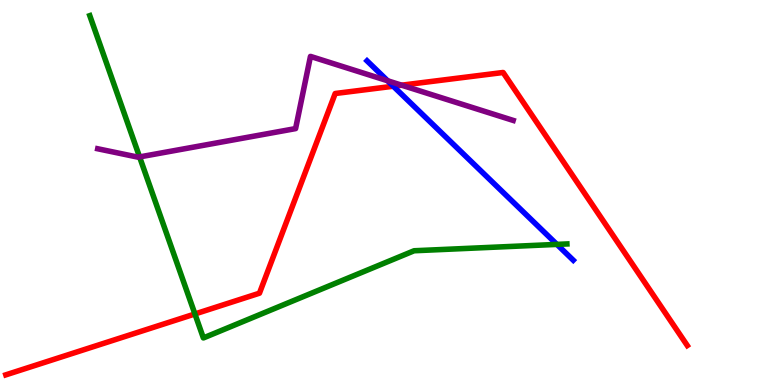[{'lines': ['blue', 'red'], 'intersections': [{'x': 5.07, 'y': 7.76}]}, {'lines': ['green', 'red'], 'intersections': [{'x': 2.52, 'y': 1.84}]}, {'lines': ['purple', 'red'], 'intersections': [{'x': 5.18, 'y': 7.79}]}, {'lines': ['blue', 'green'], 'intersections': [{'x': 7.19, 'y': 3.65}]}, {'lines': ['blue', 'purple'], 'intersections': [{'x': 5.0, 'y': 7.9}]}, {'lines': ['green', 'purple'], 'intersections': [{'x': 1.8, 'y': 5.92}]}]